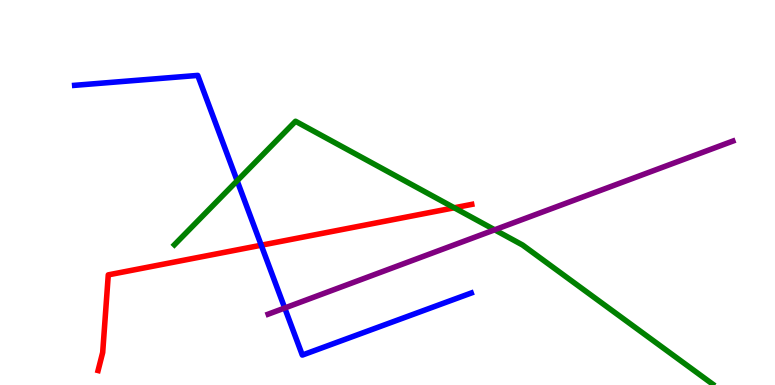[{'lines': ['blue', 'red'], 'intersections': [{'x': 3.37, 'y': 3.63}]}, {'lines': ['green', 'red'], 'intersections': [{'x': 5.86, 'y': 4.6}]}, {'lines': ['purple', 'red'], 'intersections': []}, {'lines': ['blue', 'green'], 'intersections': [{'x': 3.06, 'y': 5.3}]}, {'lines': ['blue', 'purple'], 'intersections': [{'x': 3.67, 'y': 2.0}]}, {'lines': ['green', 'purple'], 'intersections': [{'x': 6.38, 'y': 4.03}]}]